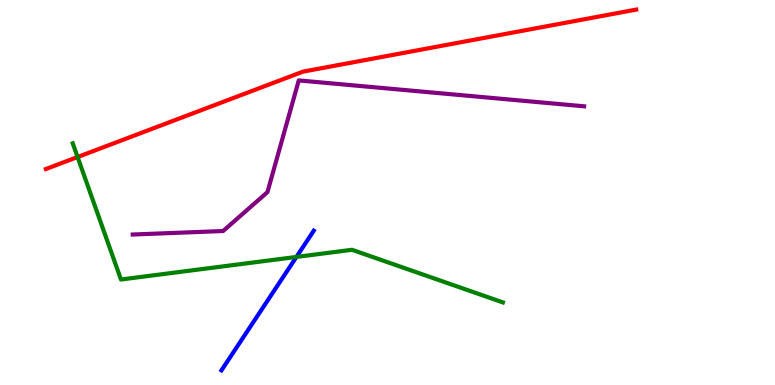[{'lines': ['blue', 'red'], 'intersections': []}, {'lines': ['green', 'red'], 'intersections': [{'x': 1.0, 'y': 5.92}]}, {'lines': ['purple', 'red'], 'intersections': []}, {'lines': ['blue', 'green'], 'intersections': [{'x': 3.82, 'y': 3.33}]}, {'lines': ['blue', 'purple'], 'intersections': []}, {'lines': ['green', 'purple'], 'intersections': []}]